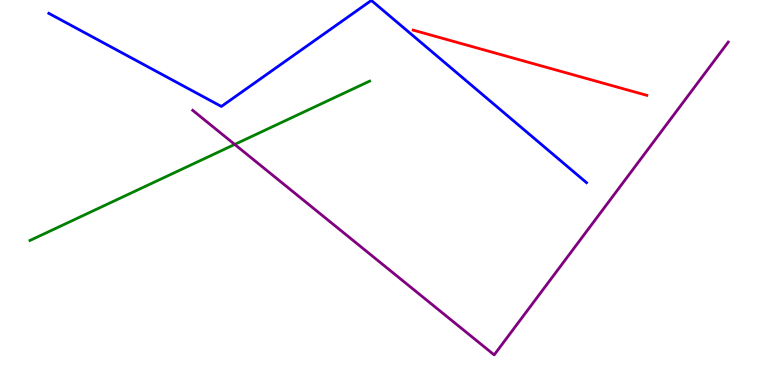[{'lines': ['blue', 'red'], 'intersections': []}, {'lines': ['green', 'red'], 'intersections': []}, {'lines': ['purple', 'red'], 'intersections': []}, {'lines': ['blue', 'green'], 'intersections': []}, {'lines': ['blue', 'purple'], 'intersections': []}, {'lines': ['green', 'purple'], 'intersections': [{'x': 3.03, 'y': 6.25}]}]